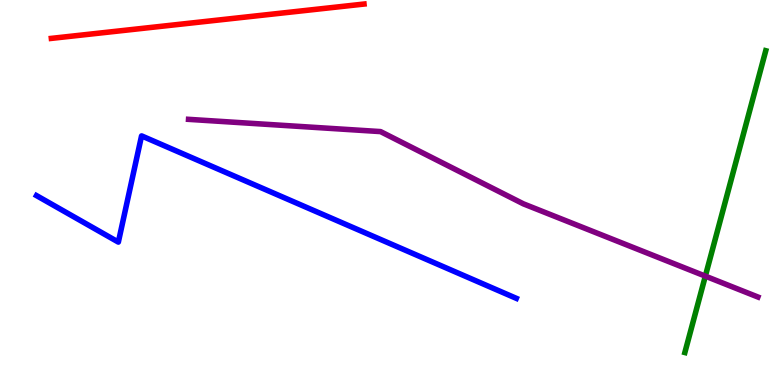[{'lines': ['blue', 'red'], 'intersections': []}, {'lines': ['green', 'red'], 'intersections': []}, {'lines': ['purple', 'red'], 'intersections': []}, {'lines': ['blue', 'green'], 'intersections': []}, {'lines': ['blue', 'purple'], 'intersections': []}, {'lines': ['green', 'purple'], 'intersections': [{'x': 9.1, 'y': 2.83}]}]